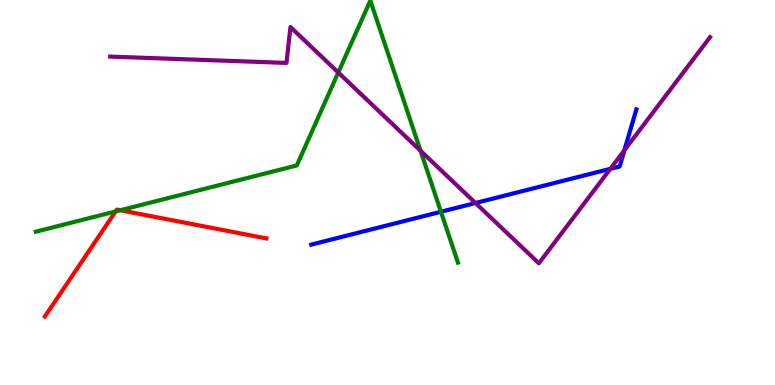[{'lines': ['blue', 'red'], 'intersections': []}, {'lines': ['green', 'red'], 'intersections': [{'x': 1.49, 'y': 4.51}, {'x': 1.55, 'y': 4.54}]}, {'lines': ['purple', 'red'], 'intersections': []}, {'lines': ['blue', 'green'], 'intersections': [{'x': 5.69, 'y': 4.5}]}, {'lines': ['blue', 'purple'], 'intersections': [{'x': 6.14, 'y': 4.73}, {'x': 7.88, 'y': 5.61}, {'x': 8.06, 'y': 6.1}]}, {'lines': ['green', 'purple'], 'intersections': [{'x': 4.36, 'y': 8.12}, {'x': 5.43, 'y': 6.08}]}]